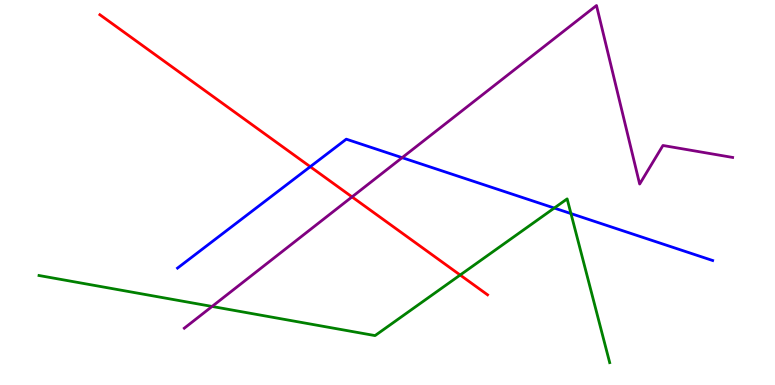[{'lines': ['blue', 'red'], 'intersections': [{'x': 4.0, 'y': 5.67}]}, {'lines': ['green', 'red'], 'intersections': [{'x': 5.94, 'y': 2.86}]}, {'lines': ['purple', 'red'], 'intersections': [{'x': 4.54, 'y': 4.89}]}, {'lines': ['blue', 'green'], 'intersections': [{'x': 7.15, 'y': 4.6}, {'x': 7.37, 'y': 4.45}]}, {'lines': ['blue', 'purple'], 'intersections': [{'x': 5.19, 'y': 5.9}]}, {'lines': ['green', 'purple'], 'intersections': [{'x': 2.74, 'y': 2.04}]}]